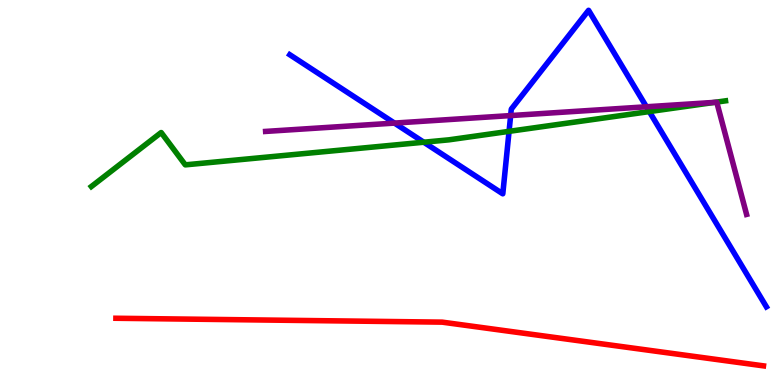[{'lines': ['blue', 'red'], 'intersections': []}, {'lines': ['green', 'red'], 'intersections': []}, {'lines': ['purple', 'red'], 'intersections': []}, {'lines': ['blue', 'green'], 'intersections': [{'x': 5.47, 'y': 6.31}, {'x': 6.57, 'y': 6.59}, {'x': 8.38, 'y': 7.1}]}, {'lines': ['blue', 'purple'], 'intersections': [{'x': 5.09, 'y': 6.8}, {'x': 6.59, 'y': 7.0}, {'x': 8.34, 'y': 7.23}]}, {'lines': ['green', 'purple'], 'intersections': [{'x': 9.22, 'y': 7.34}]}]